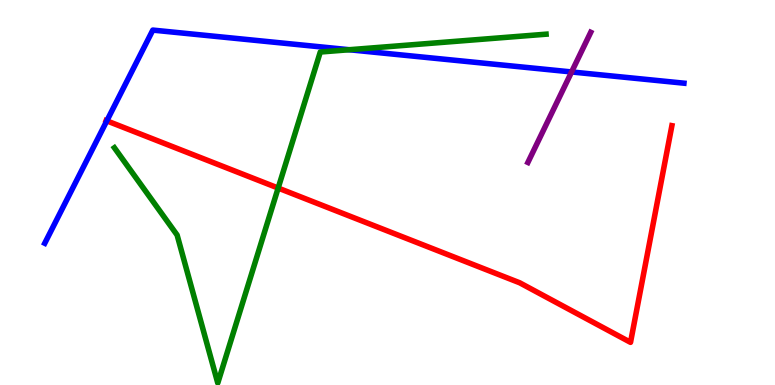[{'lines': ['blue', 'red'], 'intersections': [{'x': 1.38, 'y': 6.86}]}, {'lines': ['green', 'red'], 'intersections': [{'x': 3.59, 'y': 5.12}]}, {'lines': ['purple', 'red'], 'intersections': []}, {'lines': ['blue', 'green'], 'intersections': [{'x': 4.51, 'y': 8.71}]}, {'lines': ['blue', 'purple'], 'intersections': [{'x': 7.38, 'y': 8.13}]}, {'lines': ['green', 'purple'], 'intersections': []}]